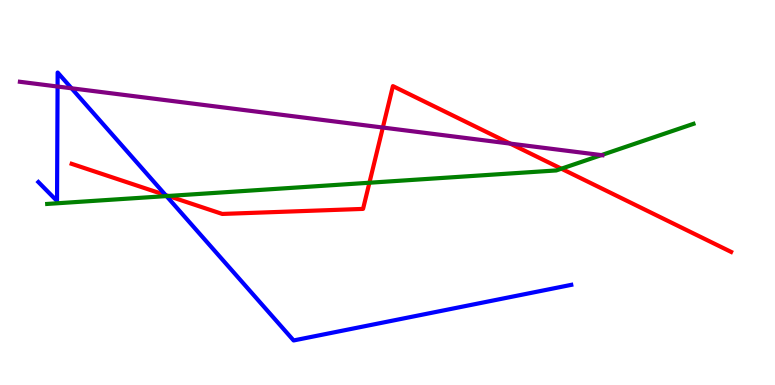[{'lines': ['blue', 'red'], 'intersections': [{'x': 2.14, 'y': 4.93}]}, {'lines': ['green', 'red'], 'intersections': [{'x': 2.17, 'y': 4.91}, {'x': 4.77, 'y': 5.25}, {'x': 7.24, 'y': 5.62}]}, {'lines': ['purple', 'red'], 'intersections': [{'x': 4.94, 'y': 6.69}, {'x': 6.58, 'y': 6.27}]}, {'lines': ['blue', 'green'], 'intersections': [{'x': 2.15, 'y': 4.91}]}, {'lines': ['blue', 'purple'], 'intersections': [{'x': 0.743, 'y': 7.75}, {'x': 0.923, 'y': 7.71}]}, {'lines': ['green', 'purple'], 'intersections': [{'x': 7.76, 'y': 5.97}]}]